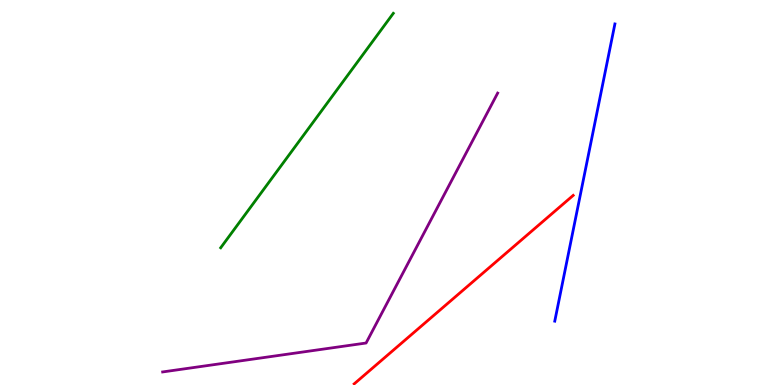[{'lines': ['blue', 'red'], 'intersections': []}, {'lines': ['green', 'red'], 'intersections': []}, {'lines': ['purple', 'red'], 'intersections': []}, {'lines': ['blue', 'green'], 'intersections': []}, {'lines': ['blue', 'purple'], 'intersections': []}, {'lines': ['green', 'purple'], 'intersections': []}]